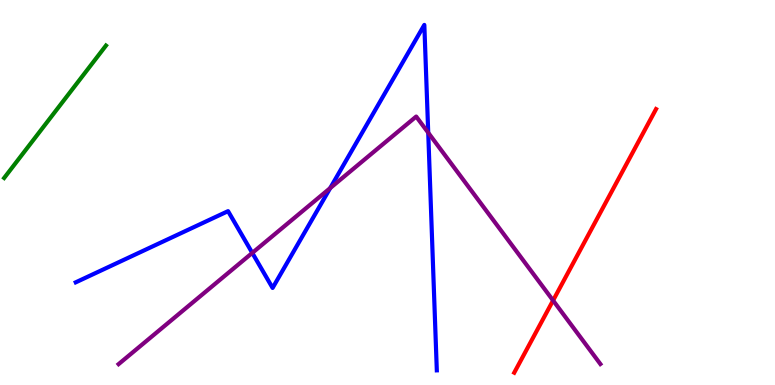[{'lines': ['blue', 'red'], 'intersections': []}, {'lines': ['green', 'red'], 'intersections': []}, {'lines': ['purple', 'red'], 'intersections': [{'x': 7.14, 'y': 2.2}]}, {'lines': ['blue', 'green'], 'intersections': []}, {'lines': ['blue', 'purple'], 'intersections': [{'x': 3.26, 'y': 3.43}, {'x': 4.26, 'y': 5.11}, {'x': 5.53, 'y': 6.55}]}, {'lines': ['green', 'purple'], 'intersections': []}]